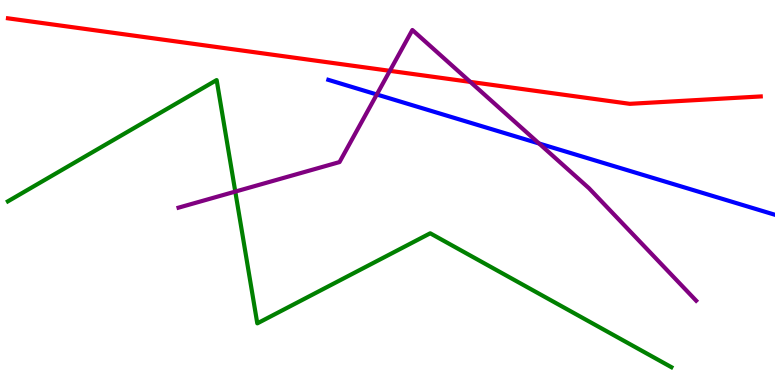[{'lines': ['blue', 'red'], 'intersections': []}, {'lines': ['green', 'red'], 'intersections': []}, {'lines': ['purple', 'red'], 'intersections': [{'x': 5.03, 'y': 8.16}, {'x': 6.07, 'y': 7.87}]}, {'lines': ['blue', 'green'], 'intersections': []}, {'lines': ['blue', 'purple'], 'intersections': [{'x': 4.86, 'y': 7.55}, {'x': 6.96, 'y': 6.27}]}, {'lines': ['green', 'purple'], 'intersections': [{'x': 3.04, 'y': 5.02}]}]